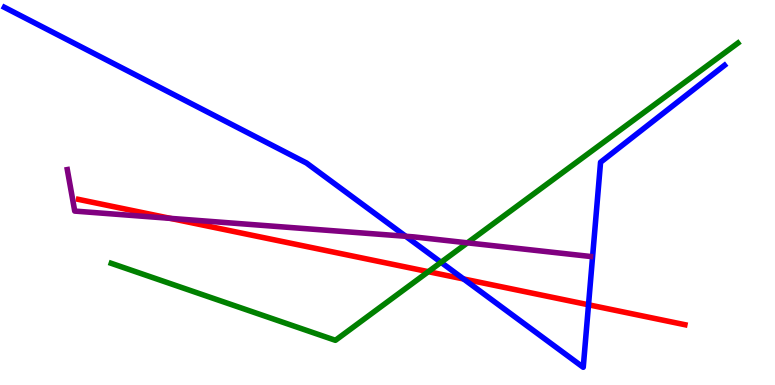[{'lines': ['blue', 'red'], 'intersections': [{'x': 5.98, 'y': 2.75}, {'x': 7.59, 'y': 2.08}]}, {'lines': ['green', 'red'], 'intersections': [{'x': 5.53, 'y': 2.94}]}, {'lines': ['purple', 'red'], 'intersections': [{'x': 2.2, 'y': 4.33}]}, {'lines': ['blue', 'green'], 'intersections': [{'x': 5.69, 'y': 3.19}]}, {'lines': ['blue', 'purple'], 'intersections': [{'x': 5.24, 'y': 3.86}]}, {'lines': ['green', 'purple'], 'intersections': [{'x': 6.03, 'y': 3.69}]}]